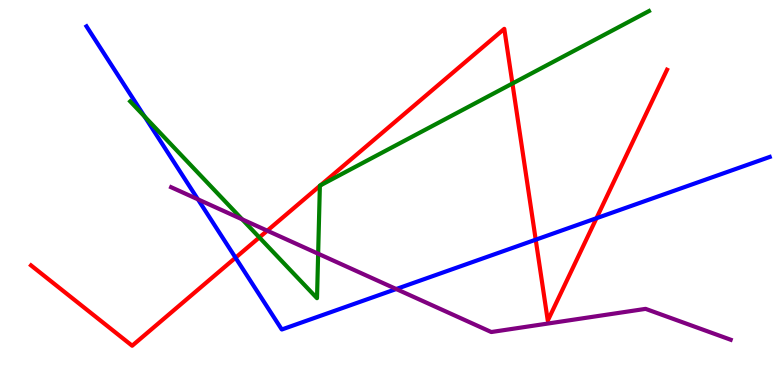[{'lines': ['blue', 'red'], 'intersections': [{'x': 3.04, 'y': 3.31}, {'x': 6.91, 'y': 3.77}, {'x': 7.7, 'y': 4.33}]}, {'lines': ['green', 'red'], 'intersections': [{'x': 3.35, 'y': 3.83}, {'x': 4.13, 'y': 5.17}, {'x': 4.14, 'y': 5.19}, {'x': 6.61, 'y': 7.83}]}, {'lines': ['purple', 'red'], 'intersections': [{'x': 3.45, 'y': 4.01}]}, {'lines': ['blue', 'green'], 'intersections': [{'x': 1.87, 'y': 6.97}]}, {'lines': ['blue', 'purple'], 'intersections': [{'x': 2.55, 'y': 4.82}, {'x': 5.11, 'y': 2.49}]}, {'lines': ['green', 'purple'], 'intersections': [{'x': 3.13, 'y': 4.3}, {'x': 4.11, 'y': 3.41}]}]